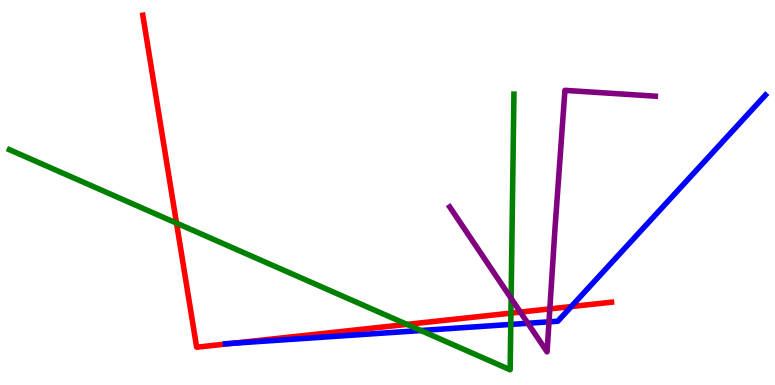[{'lines': ['blue', 'red'], 'intersections': [{'x': 3.0, 'y': 1.08}, {'x': 7.37, 'y': 2.04}]}, {'lines': ['green', 'red'], 'intersections': [{'x': 2.28, 'y': 4.2}, {'x': 5.25, 'y': 1.57}, {'x': 6.59, 'y': 1.87}]}, {'lines': ['purple', 'red'], 'intersections': [{'x': 6.71, 'y': 1.89}, {'x': 7.09, 'y': 1.98}]}, {'lines': ['blue', 'green'], 'intersections': [{'x': 5.43, 'y': 1.42}, {'x': 6.59, 'y': 1.57}]}, {'lines': ['blue', 'purple'], 'intersections': [{'x': 6.81, 'y': 1.6}, {'x': 7.08, 'y': 1.64}]}, {'lines': ['green', 'purple'], 'intersections': [{'x': 6.6, 'y': 2.25}]}]